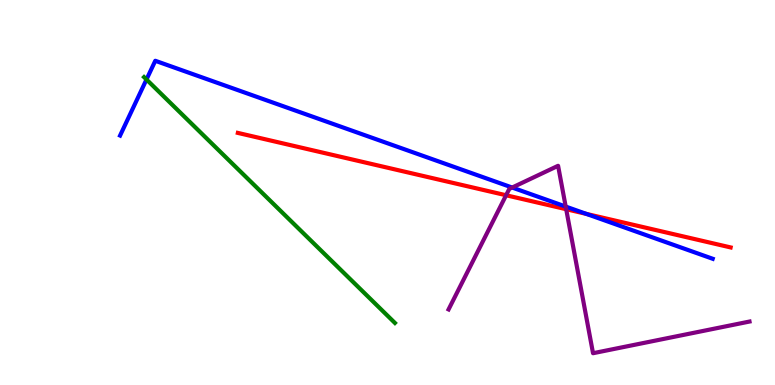[{'lines': ['blue', 'red'], 'intersections': [{'x': 7.57, 'y': 4.44}]}, {'lines': ['green', 'red'], 'intersections': []}, {'lines': ['purple', 'red'], 'intersections': [{'x': 6.53, 'y': 4.93}, {'x': 7.31, 'y': 4.57}]}, {'lines': ['blue', 'green'], 'intersections': [{'x': 1.89, 'y': 7.94}]}, {'lines': ['blue', 'purple'], 'intersections': [{'x': 6.61, 'y': 5.13}, {'x': 7.3, 'y': 4.63}]}, {'lines': ['green', 'purple'], 'intersections': []}]